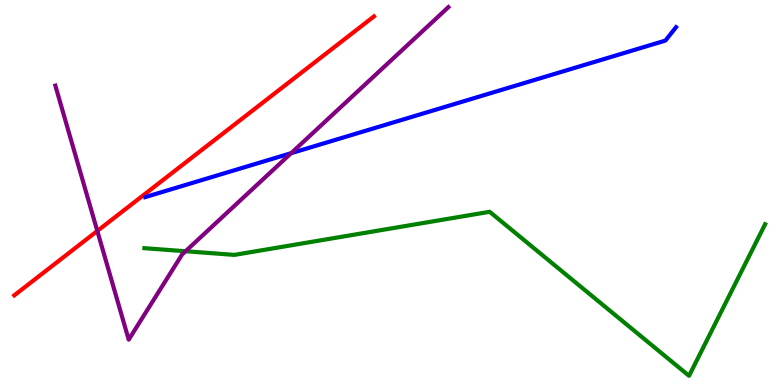[{'lines': ['blue', 'red'], 'intersections': []}, {'lines': ['green', 'red'], 'intersections': []}, {'lines': ['purple', 'red'], 'intersections': [{'x': 1.26, 'y': 4.0}]}, {'lines': ['blue', 'green'], 'intersections': []}, {'lines': ['blue', 'purple'], 'intersections': [{'x': 3.76, 'y': 6.02}]}, {'lines': ['green', 'purple'], 'intersections': [{'x': 2.39, 'y': 3.47}]}]